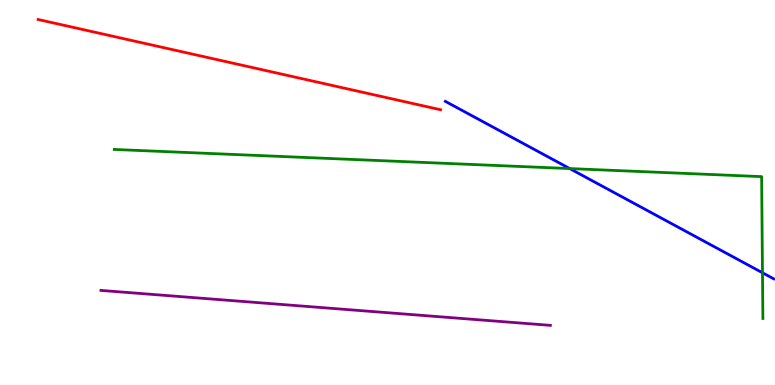[{'lines': ['blue', 'red'], 'intersections': []}, {'lines': ['green', 'red'], 'intersections': []}, {'lines': ['purple', 'red'], 'intersections': []}, {'lines': ['blue', 'green'], 'intersections': [{'x': 7.35, 'y': 5.62}, {'x': 9.84, 'y': 2.92}]}, {'lines': ['blue', 'purple'], 'intersections': []}, {'lines': ['green', 'purple'], 'intersections': []}]